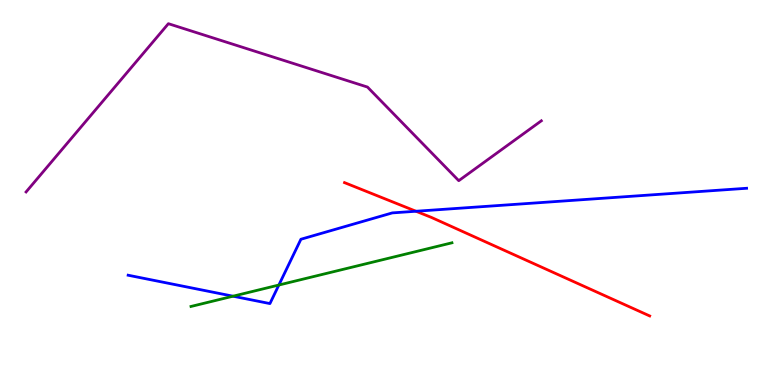[{'lines': ['blue', 'red'], 'intersections': [{'x': 5.37, 'y': 4.51}]}, {'lines': ['green', 'red'], 'intersections': []}, {'lines': ['purple', 'red'], 'intersections': []}, {'lines': ['blue', 'green'], 'intersections': [{'x': 3.01, 'y': 2.31}, {'x': 3.6, 'y': 2.6}]}, {'lines': ['blue', 'purple'], 'intersections': []}, {'lines': ['green', 'purple'], 'intersections': []}]